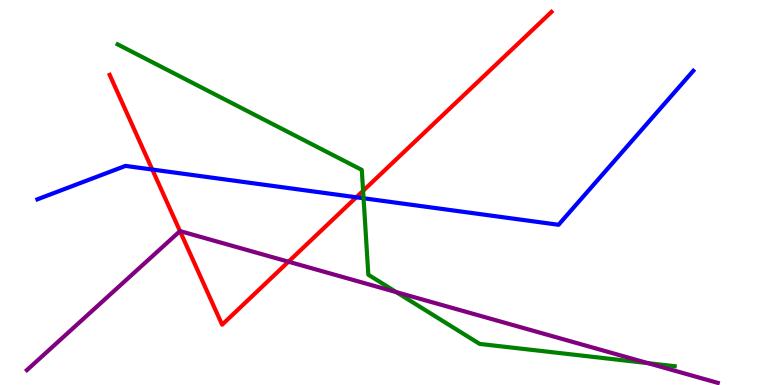[{'lines': ['blue', 'red'], 'intersections': [{'x': 1.96, 'y': 5.6}, {'x': 4.6, 'y': 4.88}]}, {'lines': ['green', 'red'], 'intersections': [{'x': 4.69, 'y': 5.04}]}, {'lines': ['purple', 'red'], 'intersections': [{'x': 2.32, 'y': 4.0}, {'x': 3.72, 'y': 3.2}]}, {'lines': ['blue', 'green'], 'intersections': [{'x': 4.69, 'y': 4.85}]}, {'lines': ['blue', 'purple'], 'intersections': []}, {'lines': ['green', 'purple'], 'intersections': [{'x': 5.11, 'y': 2.41}, {'x': 8.36, 'y': 0.568}]}]